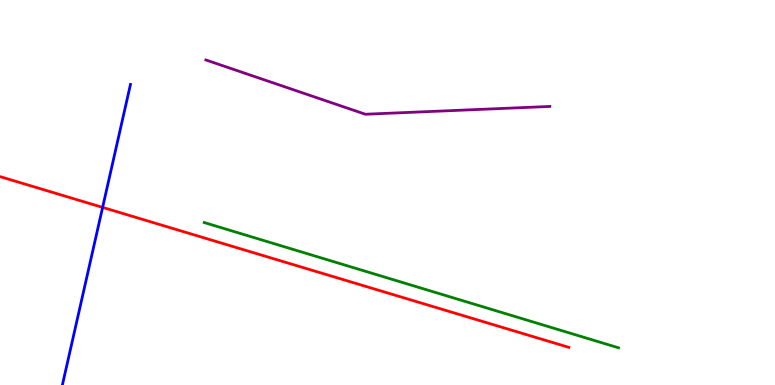[{'lines': ['blue', 'red'], 'intersections': [{'x': 1.32, 'y': 4.61}]}, {'lines': ['green', 'red'], 'intersections': []}, {'lines': ['purple', 'red'], 'intersections': []}, {'lines': ['blue', 'green'], 'intersections': []}, {'lines': ['blue', 'purple'], 'intersections': []}, {'lines': ['green', 'purple'], 'intersections': []}]